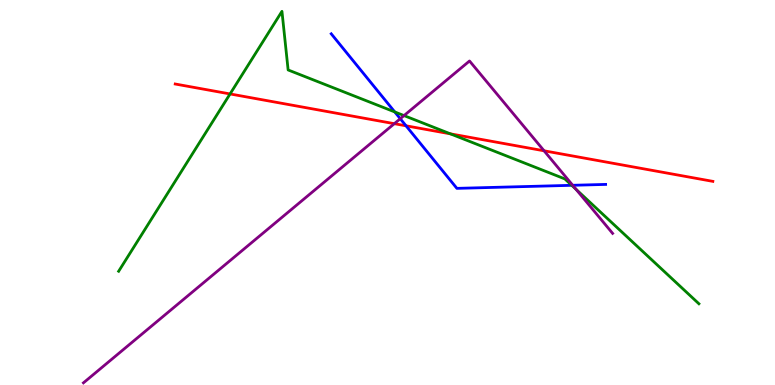[{'lines': ['blue', 'red'], 'intersections': [{'x': 5.24, 'y': 6.73}]}, {'lines': ['green', 'red'], 'intersections': [{'x': 2.97, 'y': 7.56}, {'x': 5.81, 'y': 6.52}]}, {'lines': ['purple', 'red'], 'intersections': [{'x': 5.09, 'y': 6.79}, {'x': 7.02, 'y': 6.08}]}, {'lines': ['blue', 'green'], 'intersections': [{'x': 5.09, 'y': 7.09}, {'x': 7.38, 'y': 5.19}]}, {'lines': ['blue', 'purple'], 'intersections': [{'x': 5.16, 'y': 6.92}, {'x': 7.39, 'y': 5.19}]}, {'lines': ['green', 'purple'], 'intersections': [{'x': 5.21, 'y': 7.0}, {'x': 7.43, 'y': 5.08}]}]